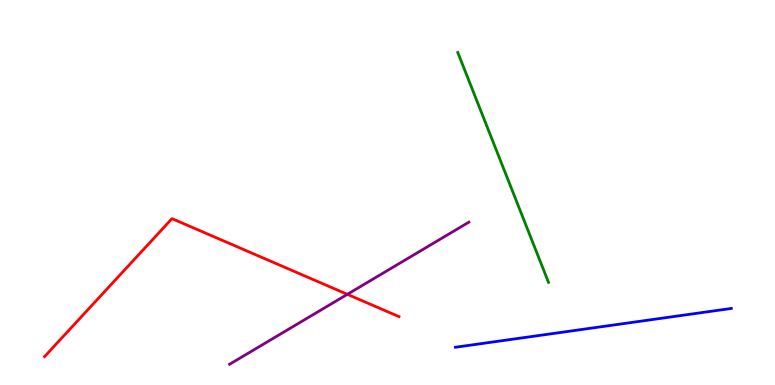[{'lines': ['blue', 'red'], 'intersections': []}, {'lines': ['green', 'red'], 'intersections': []}, {'lines': ['purple', 'red'], 'intersections': [{'x': 4.48, 'y': 2.36}]}, {'lines': ['blue', 'green'], 'intersections': []}, {'lines': ['blue', 'purple'], 'intersections': []}, {'lines': ['green', 'purple'], 'intersections': []}]